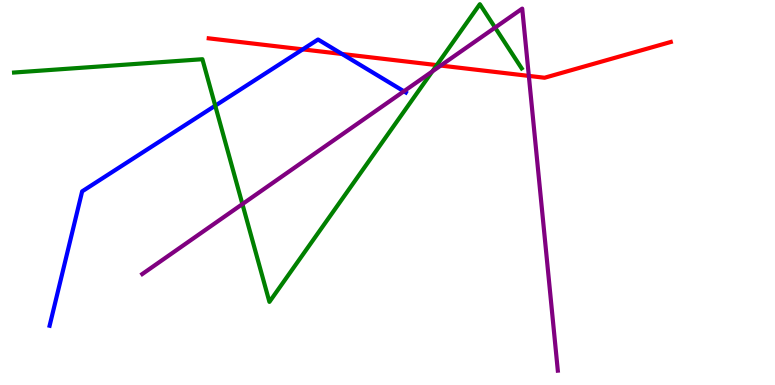[{'lines': ['blue', 'red'], 'intersections': [{'x': 3.91, 'y': 8.72}, {'x': 4.41, 'y': 8.6}]}, {'lines': ['green', 'red'], 'intersections': [{'x': 5.64, 'y': 8.31}]}, {'lines': ['purple', 'red'], 'intersections': [{'x': 5.69, 'y': 8.3}, {'x': 6.82, 'y': 8.03}]}, {'lines': ['blue', 'green'], 'intersections': [{'x': 2.78, 'y': 7.25}]}, {'lines': ['blue', 'purple'], 'intersections': [{'x': 5.21, 'y': 7.63}]}, {'lines': ['green', 'purple'], 'intersections': [{'x': 3.13, 'y': 4.7}, {'x': 5.58, 'y': 8.14}, {'x': 6.39, 'y': 9.28}]}]